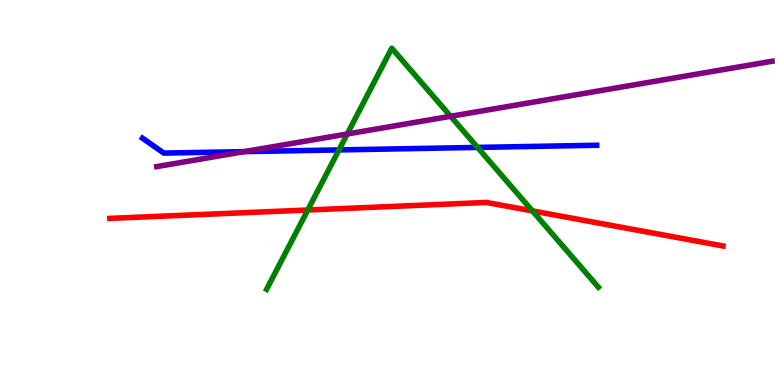[{'lines': ['blue', 'red'], 'intersections': []}, {'lines': ['green', 'red'], 'intersections': [{'x': 3.97, 'y': 4.55}, {'x': 6.87, 'y': 4.52}]}, {'lines': ['purple', 'red'], 'intersections': []}, {'lines': ['blue', 'green'], 'intersections': [{'x': 4.37, 'y': 6.11}, {'x': 6.16, 'y': 6.17}]}, {'lines': ['blue', 'purple'], 'intersections': [{'x': 3.15, 'y': 6.06}]}, {'lines': ['green', 'purple'], 'intersections': [{'x': 4.48, 'y': 6.52}, {'x': 5.81, 'y': 6.98}]}]